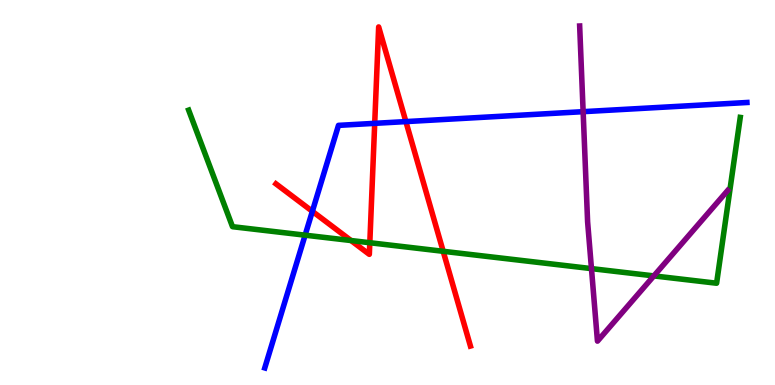[{'lines': ['blue', 'red'], 'intersections': [{'x': 4.03, 'y': 4.51}, {'x': 4.83, 'y': 6.8}, {'x': 5.24, 'y': 6.84}]}, {'lines': ['green', 'red'], 'intersections': [{'x': 4.53, 'y': 3.75}, {'x': 4.77, 'y': 3.7}, {'x': 5.72, 'y': 3.47}]}, {'lines': ['purple', 'red'], 'intersections': []}, {'lines': ['blue', 'green'], 'intersections': [{'x': 3.94, 'y': 3.89}]}, {'lines': ['blue', 'purple'], 'intersections': [{'x': 7.52, 'y': 7.1}]}, {'lines': ['green', 'purple'], 'intersections': [{'x': 7.63, 'y': 3.02}, {'x': 8.44, 'y': 2.83}]}]